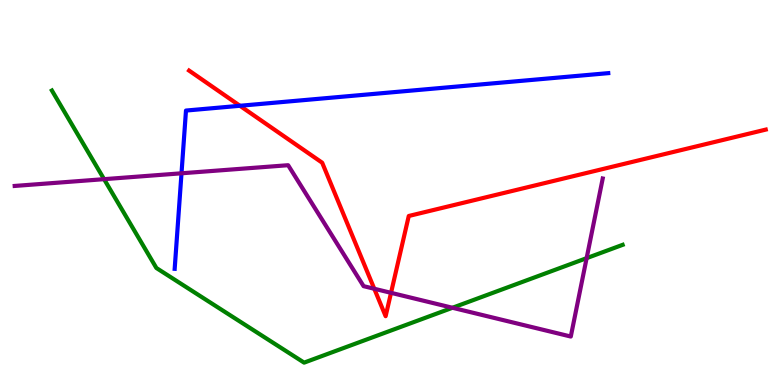[{'lines': ['blue', 'red'], 'intersections': [{'x': 3.1, 'y': 7.25}]}, {'lines': ['green', 'red'], 'intersections': []}, {'lines': ['purple', 'red'], 'intersections': [{'x': 4.83, 'y': 2.5}, {'x': 5.05, 'y': 2.39}]}, {'lines': ['blue', 'green'], 'intersections': []}, {'lines': ['blue', 'purple'], 'intersections': [{'x': 2.34, 'y': 5.5}]}, {'lines': ['green', 'purple'], 'intersections': [{'x': 1.34, 'y': 5.35}, {'x': 5.84, 'y': 2.01}, {'x': 7.57, 'y': 3.29}]}]